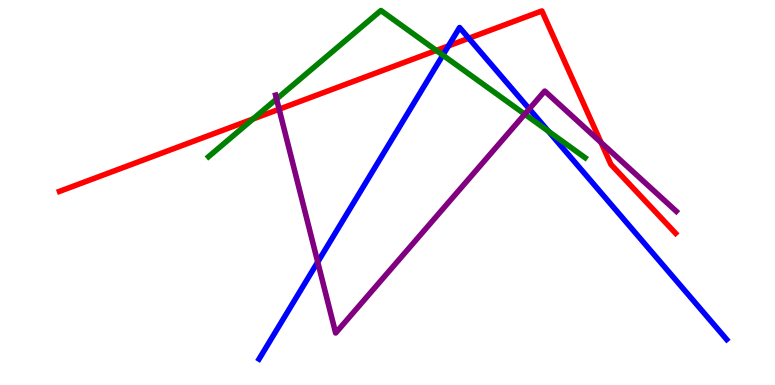[{'lines': ['blue', 'red'], 'intersections': [{'x': 5.79, 'y': 8.81}, {'x': 6.05, 'y': 9.01}]}, {'lines': ['green', 'red'], 'intersections': [{'x': 3.26, 'y': 6.91}, {'x': 5.63, 'y': 8.69}]}, {'lines': ['purple', 'red'], 'intersections': [{'x': 3.6, 'y': 7.16}, {'x': 7.76, 'y': 6.3}]}, {'lines': ['blue', 'green'], 'intersections': [{'x': 5.71, 'y': 8.57}, {'x': 7.08, 'y': 6.59}]}, {'lines': ['blue', 'purple'], 'intersections': [{'x': 4.1, 'y': 3.19}, {'x': 6.83, 'y': 7.17}]}, {'lines': ['green', 'purple'], 'intersections': [{'x': 3.57, 'y': 7.43}, {'x': 6.77, 'y': 7.03}]}]